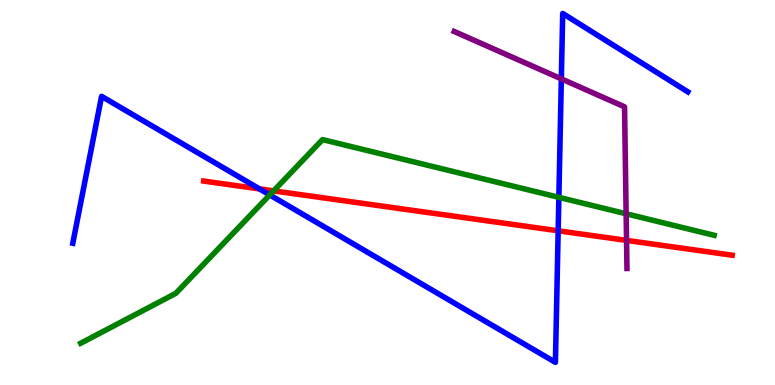[{'lines': ['blue', 'red'], 'intersections': [{'x': 3.35, 'y': 5.09}, {'x': 7.2, 'y': 4.01}]}, {'lines': ['green', 'red'], 'intersections': [{'x': 3.53, 'y': 5.04}]}, {'lines': ['purple', 'red'], 'intersections': [{'x': 8.08, 'y': 3.76}]}, {'lines': ['blue', 'green'], 'intersections': [{'x': 3.48, 'y': 4.94}, {'x': 7.21, 'y': 4.87}]}, {'lines': ['blue', 'purple'], 'intersections': [{'x': 7.24, 'y': 7.95}]}, {'lines': ['green', 'purple'], 'intersections': [{'x': 8.08, 'y': 4.45}]}]